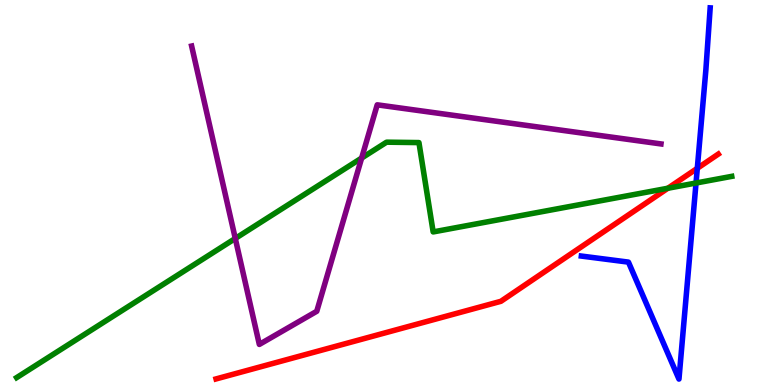[{'lines': ['blue', 'red'], 'intersections': [{'x': 9.0, 'y': 5.63}]}, {'lines': ['green', 'red'], 'intersections': [{'x': 8.62, 'y': 5.11}]}, {'lines': ['purple', 'red'], 'intersections': []}, {'lines': ['blue', 'green'], 'intersections': [{'x': 8.98, 'y': 5.25}]}, {'lines': ['blue', 'purple'], 'intersections': []}, {'lines': ['green', 'purple'], 'intersections': [{'x': 3.04, 'y': 3.81}, {'x': 4.67, 'y': 5.89}]}]